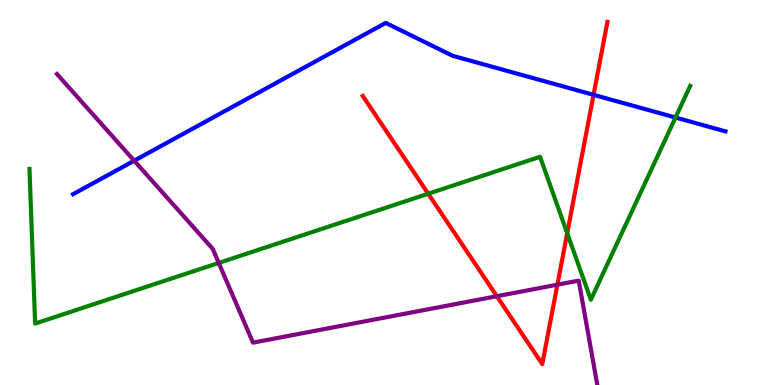[{'lines': ['blue', 'red'], 'intersections': [{'x': 7.66, 'y': 7.54}]}, {'lines': ['green', 'red'], 'intersections': [{'x': 5.53, 'y': 4.97}, {'x': 7.32, 'y': 3.94}]}, {'lines': ['purple', 'red'], 'intersections': [{'x': 6.41, 'y': 2.31}, {'x': 7.19, 'y': 2.61}]}, {'lines': ['blue', 'green'], 'intersections': [{'x': 8.72, 'y': 6.95}]}, {'lines': ['blue', 'purple'], 'intersections': [{'x': 1.73, 'y': 5.83}]}, {'lines': ['green', 'purple'], 'intersections': [{'x': 2.82, 'y': 3.17}]}]